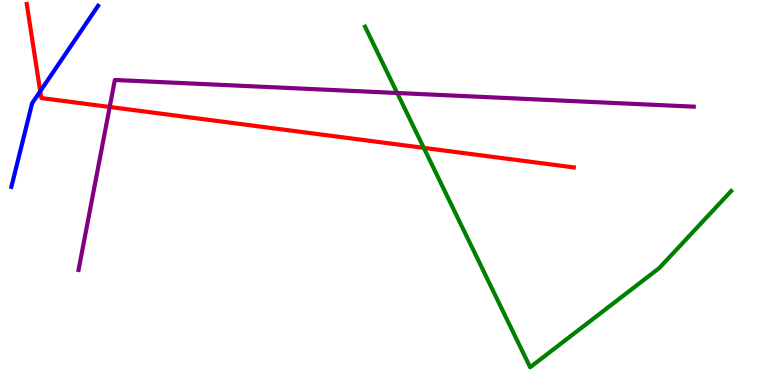[{'lines': ['blue', 'red'], 'intersections': [{'x': 0.519, 'y': 7.63}]}, {'lines': ['green', 'red'], 'intersections': [{'x': 5.47, 'y': 6.16}]}, {'lines': ['purple', 'red'], 'intersections': [{'x': 1.42, 'y': 7.22}]}, {'lines': ['blue', 'green'], 'intersections': []}, {'lines': ['blue', 'purple'], 'intersections': []}, {'lines': ['green', 'purple'], 'intersections': [{'x': 5.13, 'y': 7.58}]}]